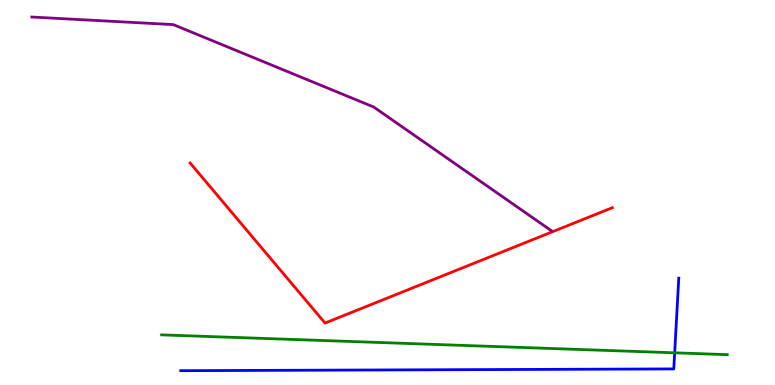[{'lines': ['blue', 'red'], 'intersections': []}, {'lines': ['green', 'red'], 'intersections': []}, {'lines': ['purple', 'red'], 'intersections': []}, {'lines': ['blue', 'green'], 'intersections': [{'x': 8.71, 'y': 0.836}]}, {'lines': ['blue', 'purple'], 'intersections': []}, {'lines': ['green', 'purple'], 'intersections': []}]